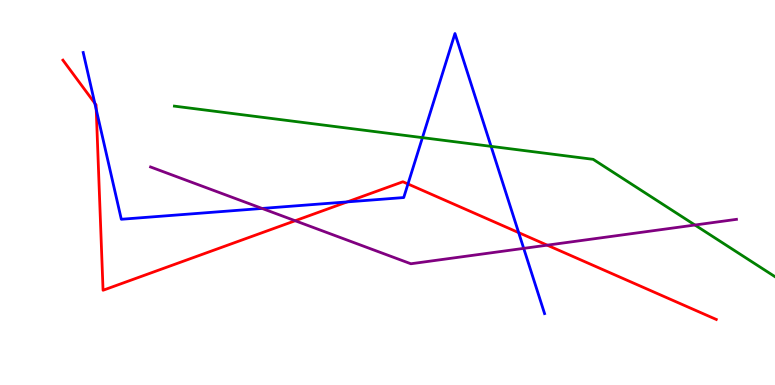[{'lines': ['blue', 'red'], 'intersections': [{'x': 1.22, 'y': 7.32}, {'x': 1.24, 'y': 7.16}, {'x': 4.48, 'y': 4.76}, {'x': 5.26, 'y': 5.22}, {'x': 6.69, 'y': 3.96}]}, {'lines': ['green', 'red'], 'intersections': []}, {'lines': ['purple', 'red'], 'intersections': [{'x': 3.81, 'y': 4.27}, {'x': 7.06, 'y': 3.63}]}, {'lines': ['blue', 'green'], 'intersections': [{'x': 5.45, 'y': 6.42}, {'x': 6.34, 'y': 6.2}]}, {'lines': ['blue', 'purple'], 'intersections': [{'x': 3.38, 'y': 4.59}, {'x': 6.76, 'y': 3.55}]}, {'lines': ['green', 'purple'], 'intersections': [{'x': 8.97, 'y': 4.16}]}]